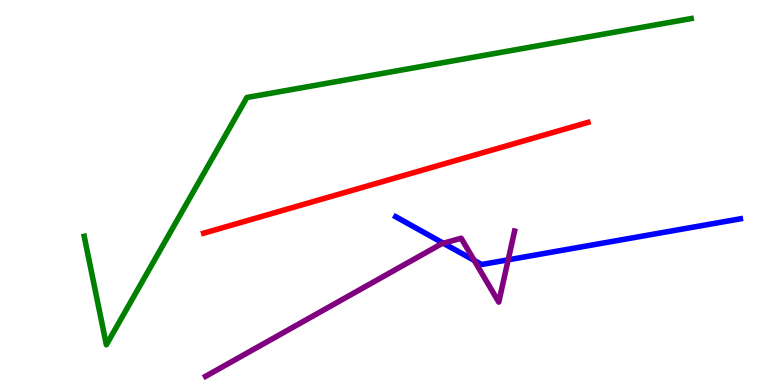[{'lines': ['blue', 'red'], 'intersections': []}, {'lines': ['green', 'red'], 'intersections': []}, {'lines': ['purple', 'red'], 'intersections': []}, {'lines': ['blue', 'green'], 'intersections': []}, {'lines': ['blue', 'purple'], 'intersections': [{'x': 5.72, 'y': 3.68}, {'x': 6.12, 'y': 3.24}, {'x': 6.56, 'y': 3.25}]}, {'lines': ['green', 'purple'], 'intersections': []}]